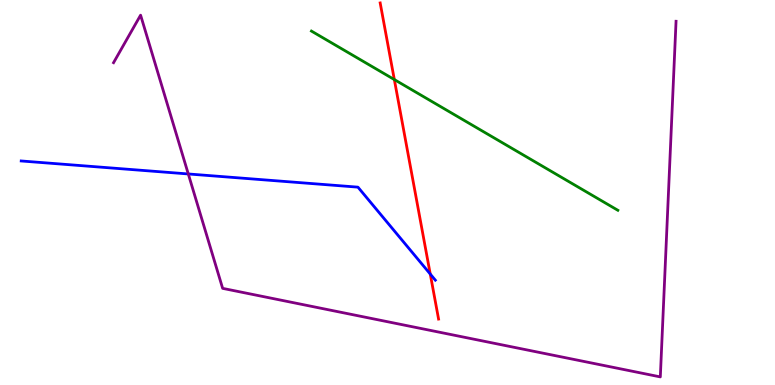[{'lines': ['blue', 'red'], 'intersections': [{'x': 5.55, 'y': 2.88}]}, {'lines': ['green', 'red'], 'intersections': [{'x': 5.09, 'y': 7.93}]}, {'lines': ['purple', 'red'], 'intersections': []}, {'lines': ['blue', 'green'], 'intersections': []}, {'lines': ['blue', 'purple'], 'intersections': [{'x': 2.43, 'y': 5.48}]}, {'lines': ['green', 'purple'], 'intersections': []}]